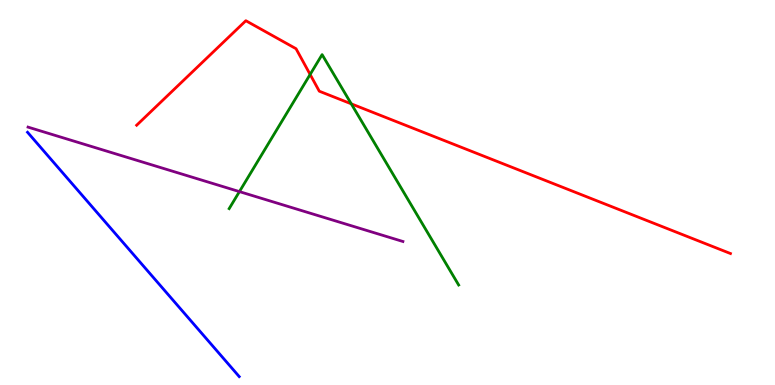[{'lines': ['blue', 'red'], 'intersections': []}, {'lines': ['green', 'red'], 'intersections': [{'x': 4.0, 'y': 8.07}, {'x': 4.53, 'y': 7.3}]}, {'lines': ['purple', 'red'], 'intersections': []}, {'lines': ['blue', 'green'], 'intersections': []}, {'lines': ['blue', 'purple'], 'intersections': []}, {'lines': ['green', 'purple'], 'intersections': [{'x': 3.09, 'y': 5.02}]}]